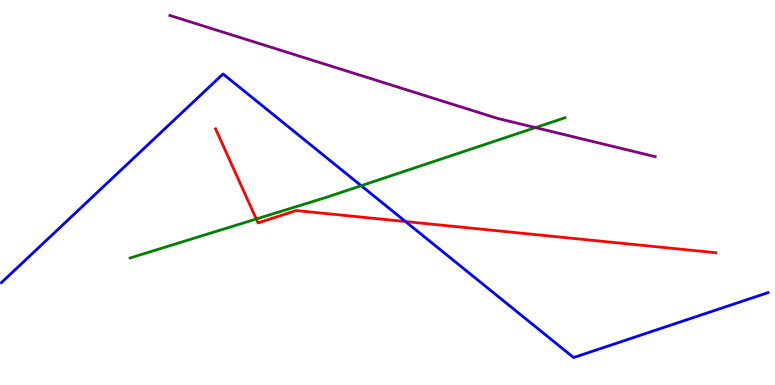[{'lines': ['blue', 'red'], 'intersections': [{'x': 5.23, 'y': 4.25}]}, {'lines': ['green', 'red'], 'intersections': [{'x': 3.31, 'y': 4.31}]}, {'lines': ['purple', 'red'], 'intersections': []}, {'lines': ['blue', 'green'], 'intersections': [{'x': 4.66, 'y': 5.18}]}, {'lines': ['blue', 'purple'], 'intersections': []}, {'lines': ['green', 'purple'], 'intersections': [{'x': 6.91, 'y': 6.69}]}]